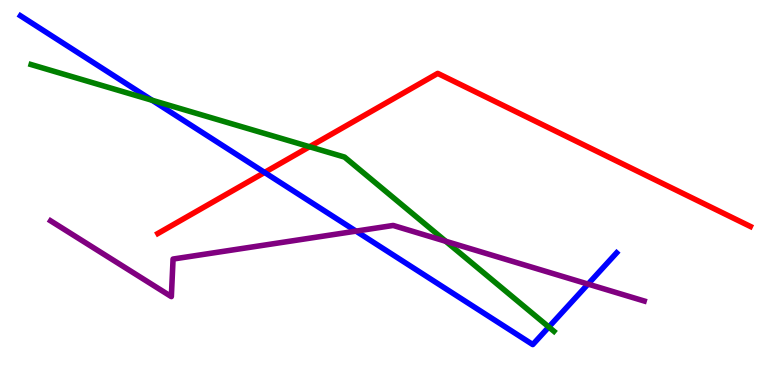[{'lines': ['blue', 'red'], 'intersections': [{'x': 3.41, 'y': 5.52}]}, {'lines': ['green', 'red'], 'intersections': [{'x': 3.99, 'y': 6.19}]}, {'lines': ['purple', 'red'], 'intersections': []}, {'lines': ['blue', 'green'], 'intersections': [{'x': 1.96, 'y': 7.4}, {'x': 7.08, 'y': 1.51}]}, {'lines': ['blue', 'purple'], 'intersections': [{'x': 4.59, 'y': 4.0}, {'x': 7.59, 'y': 2.62}]}, {'lines': ['green', 'purple'], 'intersections': [{'x': 5.75, 'y': 3.73}]}]